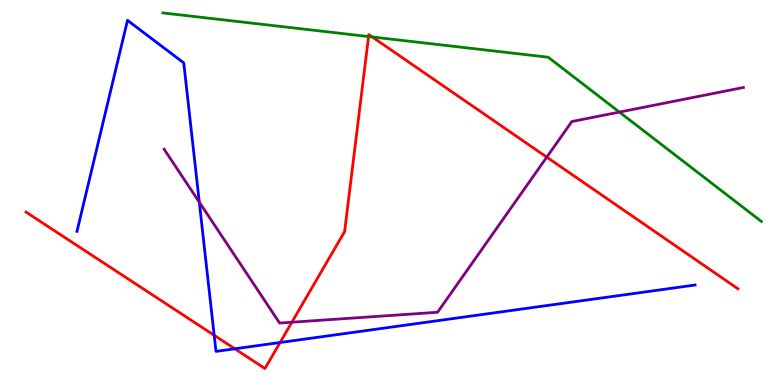[{'lines': ['blue', 'red'], 'intersections': [{'x': 2.76, 'y': 1.29}, {'x': 3.03, 'y': 0.941}, {'x': 3.61, 'y': 1.1}]}, {'lines': ['green', 'red'], 'intersections': [{'x': 4.76, 'y': 9.05}, {'x': 4.8, 'y': 9.04}]}, {'lines': ['purple', 'red'], 'intersections': [{'x': 3.77, 'y': 1.63}, {'x': 7.06, 'y': 5.92}]}, {'lines': ['blue', 'green'], 'intersections': []}, {'lines': ['blue', 'purple'], 'intersections': [{'x': 2.57, 'y': 4.75}]}, {'lines': ['green', 'purple'], 'intersections': [{'x': 7.99, 'y': 7.09}]}]